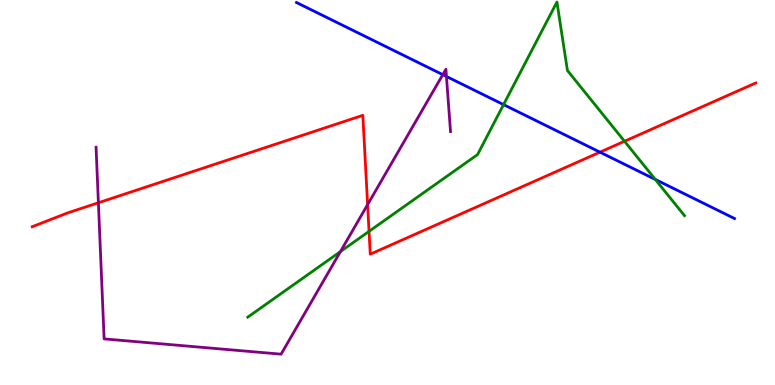[{'lines': ['blue', 'red'], 'intersections': [{'x': 7.74, 'y': 6.05}]}, {'lines': ['green', 'red'], 'intersections': [{'x': 4.76, 'y': 3.99}, {'x': 8.06, 'y': 6.33}]}, {'lines': ['purple', 'red'], 'intersections': [{'x': 1.27, 'y': 4.73}, {'x': 4.74, 'y': 4.69}]}, {'lines': ['blue', 'green'], 'intersections': [{'x': 6.5, 'y': 7.28}, {'x': 8.46, 'y': 5.34}]}, {'lines': ['blue', 'purple'], 'intersections': [{'x': 5.71, 'y': 8.06}, {'x': 5.76, 'y': 8.01}]}, {'lines': ['green', 'purple'], 'intersections': [{'x': 4.39, 'y': 3.47}]}]